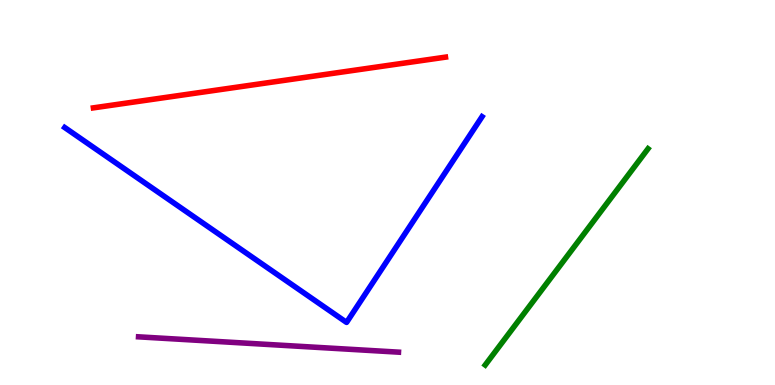[{'lines': ['blue', 'red'], 'intersections': []}, {'lines': ['green', 'red'], 'intersections': []}, {'lines': ['purple', 'red'], 'intersections': []}, {'lines': ['blue', 'green'], 'intersections': []}, {'lines': ['blue', 'purple'], 'intersections': []}, {'lines': ['green', 'purple'], 'intersections': []}]